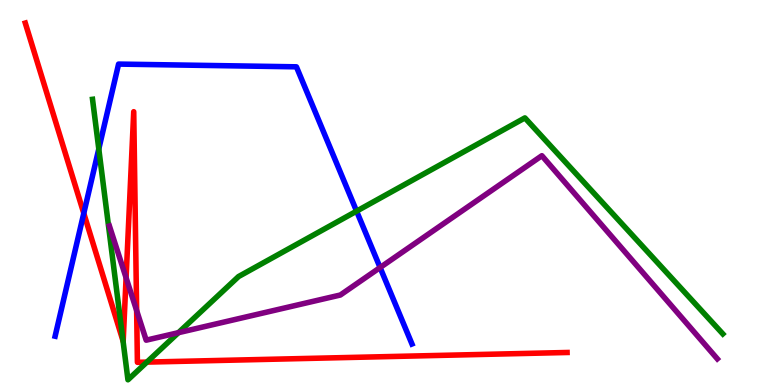[{'lines': ['blue', 'red'], 'intersections': [{'x': 1.08, 'y': 4.46}]}, {'lines': ['green', 'red'], 'intersections': [{'x': 1.59, 'y': 1.14}, {'x': 1.9, 'y': 0.595}]}, {'lines': ['purple', 'red'], 'intersections': [{'x': 1.63, 'y': 2.78}, {'x': 1.76, 'y': 1.93}]}, {'lines': ['blue', 'green'], 'intersections': [{'x': 1.27, 'y': 6.13}, {'x': 4.6, 'y': 4.52}]}, {'lines': ['blue', 'purple'], 'intersections': [{'x': 4.9, 'y': 3.05}]}, {'lines': ['green', 'purple'], 'intersections': [{'x': 2.3, 'y': 1.36}]}]